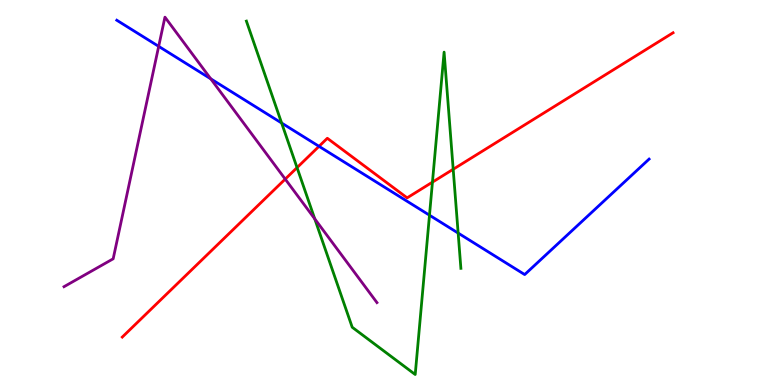[{'lines': ['blue', 'red'], 'intersections': [{'x': 4.12, 'y': 6.2}]}, {'lines': ['green', 'red'], 'intersections': [{'x': 3.83, 'y': 5.65}, {'x': 5.58, 'y': 5.27}, {'x': 5.85, 'y': 5.6}]}, {'lines': ['purple', 'red'], 'intersections': [{'x': 3.68, 'y': 5.35}]}, {'lines': ['blue', 'green'], 'intersections': [{'x': 3.63, 'y': 6.8}, {'x': 5.54, 'y': 4.41}, {'x': 5.91, 'y': 3.95}]}, {'lines': ['blue', 'purple'], 'intersections': [{'x': 2.05, 'y': 8.8}, {'x': 2.72, 'y': 7.95}]}, {'lines': ['green', 'purple'], 'intersections': [{'x': 4.06, 'y': 4.32}]}]